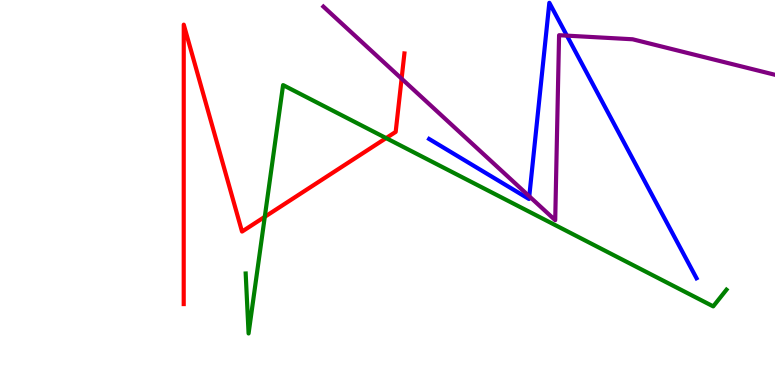[{'lines': ['blue', 'red'], 'intersections': []}, {'lines': ['green', 'red'], 'intersections': [{'x': 3.42, 'y': 4.37}, {'x': 4.98, 'y': 6.41}]}, {'lines': ['purple', 'red'], 'intersections': [{'x': 5.18, 'y': 7.96}]}, {'lines': ['blue', 'green'], 'intersections': []}, {'lines': ['blue', 'purple'], 'intersections': [{'x': 6.83, 'y': 4.9}, {'x': 7.31, 'y': 9.07}]}, {'lines': ['green', 'purple'], 'intersections': []}]